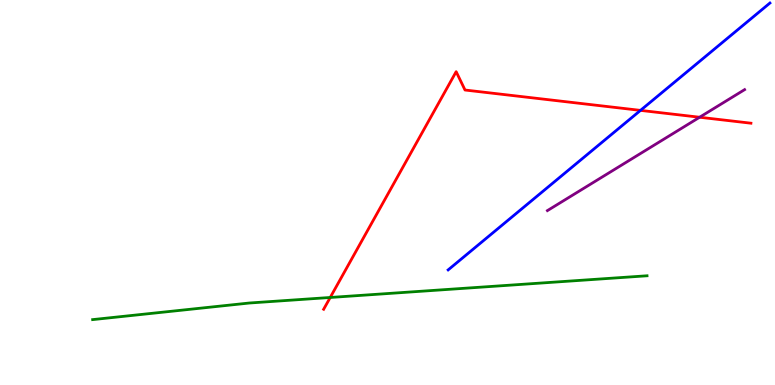[{'lines': ['blue', 'red'], 'intersections': [{'x': 8.26, 'y': 7.13}]}, {'lines': ['green', 'red'], 'intersections': [{'x': 4.26, 'y': 2.27}]}, {'lines': ['purple', 'red'], 'intersections': [{'x': 9.03, 'y': 6.95}]}, {'lines': ['blue', 'green'], 'intersections': []}, {'lines': ['blue', 'purple'], 'intersections': []}, {'lines': ['green', 'purple'], 'intersections': []}]